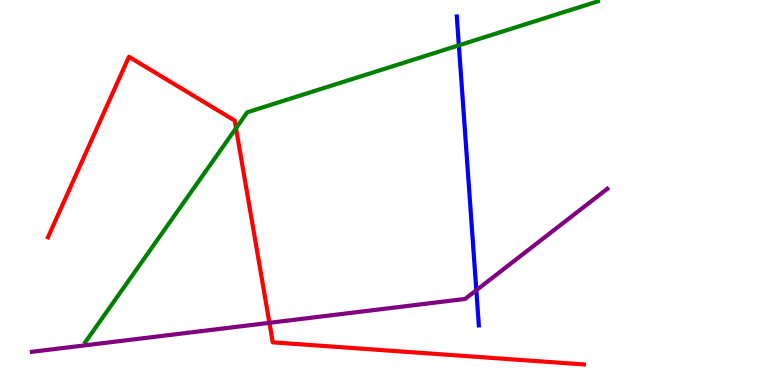[{'lines': ['blue', 'red'], 'intersections': []}, {'lines': ['green', 'red'], 'intersections': [{'x': 3.05, 'y': 6.67}]}, {'lines': ['purple', 'red'], 'intersections': [{'x': 3.48, 'y': 1.61}]}, {'lines': ['blue', 'green'], 'intersections': [{'x': 5.92, 'y': 8.82}]}, {'lines': ['blue', 'purple'], 'intersections': [{'x': 6.15, 'y': 2.46}]}, {'lines': ['green', 'purple'], 'intersections': []}]